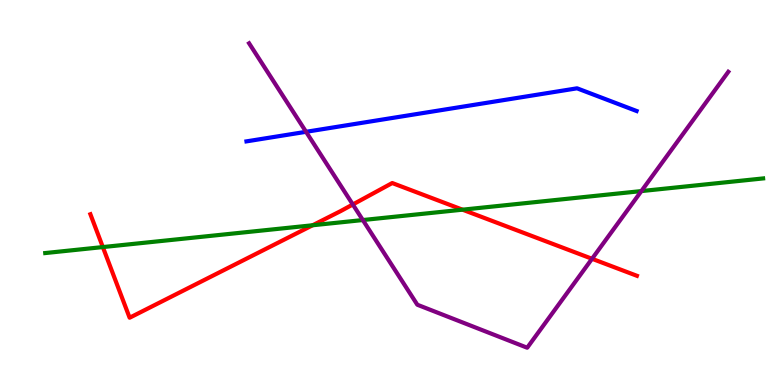[{'lines': ['blue', 'red'], 'intersections': []}, {'lines': ['green', 'red'], 'intersections': [{'x': 1.33, 'y': 3.58}, {'x': 4.03, 'y': 4.15}, {'x': 5.97, 'y': 4.55}]}, {'lines': ['purple', 'red'], 'intersections': [{'x': 4.55, 'y': 4.69}, {'x': 7.64, 'y': 3.28}]}, {'lines': ['blue', 'green'], 'intersections': []}, {'lines': ['blue', 'purple'], 'intersections': [{'x': 3.95, 'y': 6.58}]}, {'lines': ['green', 'purple'], 'intersections': [{'x': 4.68, 'y': 4.28}, {'x': 8.28, 'y': 5.04}]}]